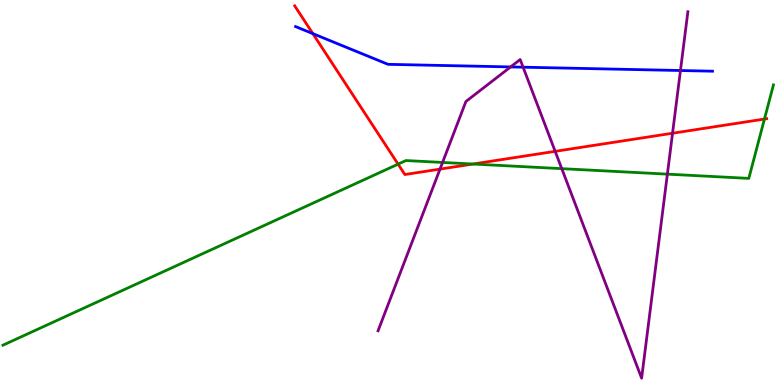[{'lines': ['blue', 'red'], 'intersections': [{'x': 4.04, 'y': 9.13}]}, {'lines': ['green', 'red'], 'intersections': [{'x': 5.14, 'y': 5.74}, {'x': 6.1, 'y': 5.74}, {'x': 9.86, 'y': 6.91}]}, {'lines': ['purple', 'red'], 'intersections': [{'x': 5.68, 'y': 5.61}, {'x': 7.16, 'y': 6.07}, {'x': 8.68, 'y': 6.54}]}, {'lines': ['blue', 'green'], 'intersections': []}, {'lines': ['blue', 'purple'], 'intersections': [{'x': 6.59, 'y': 8.26}, {'x': 6.75, 'y': 8.25}, {'x': 8.78, 'y': 8.17}]}, {'lines': ['green', 'purple'], 'intersections': [{'x': 5.71, 'y': 5.78}, {'x': 7.25, 'y': 5.62}, {'x': 8.61, 'y': 5.48}]}]